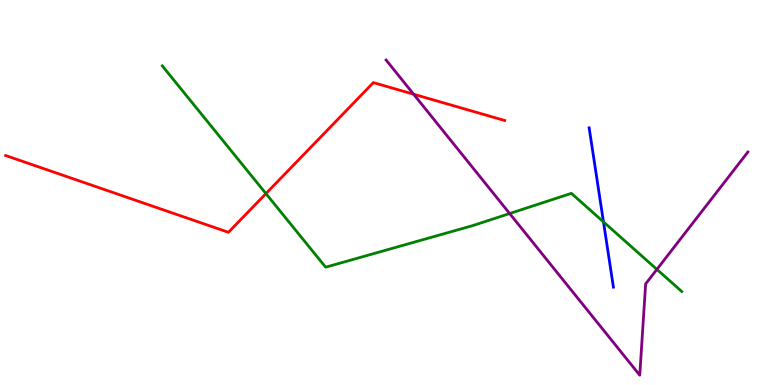[{'lines': ['blue', 'red'], 'intersections': []}, {'lines': ['green', 'red'], 'intersections': [{'x': 3.43, 'y': 4.97}]}, {'lines': ['purple', 'red'], 'intersections': [{'x': 5.34, 'y': 7.55}]}, {'lines': ['blue', 'green'], 'intersections': [{'x': 7.79, 'y': 4.24}]}, {'lines': ['blue', 'purple'], 'intersections': []}, {'lines': ['green', 'purple'], 'intersections': [{'x': 6.58, 'y': 4.45}, {'x': 8.48, 'y': 3.0}]}]